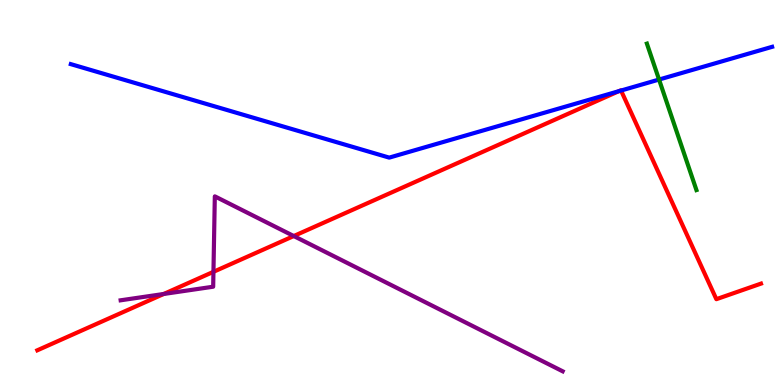[{'lines': ['blue', 'red'], 'intersections': [{'x': 7.99, 'y': 7.63}, {'x': 8.01, 'y': 7.65}]}, {'lines': ['green', 'red'], 'intersections': []}, {'lines': ['purple', 'red'], 'intersections': [{'x': 2.11, 'y': 2.36}, {'x': 2.75, 'y': 2.94}, {'x': 3.79, 'y': 3.87}]}, {'lines': ['blue', 'green'], 'intersections': [{'x': 8.5, 'y': 7.93}]}, {'lines': ['blue', 'purple'], 'intersections': []}, {'lines': ['green', 'purple'], 'intersections': []}]